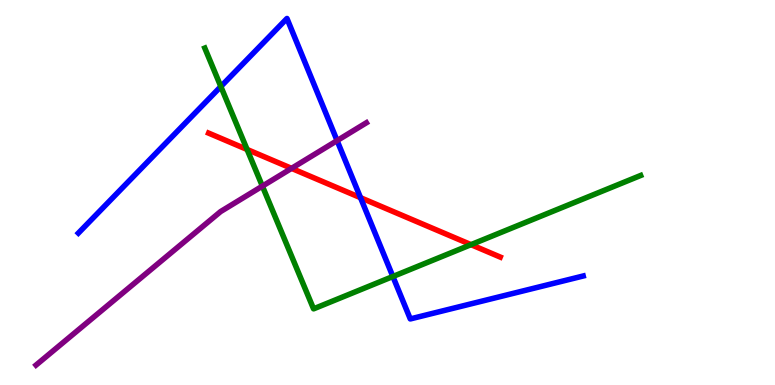[{'lines': ['blue', 'red'], 'intersections': [{'x': 4.65, 'y': 4.87}]}, {'lines': ['green', 'red'], 'intersections': [{'x': 3.19, 'y': 6.12}, {'x': 6.08, 'y': 3.65}]}, {'lines': ['purple', 'red'], 'intersections': [{'x': 3.76, 'y': 5.63}]}, {'lines': ['blue', 'green'], 'intersections': [{'x': 2.85, 'y': 7.75}, {'x': 5.07, 'y': 2.82}]}, {'lines': ['blue', 'purple'], 'intersections': [{'x': 4.35, 'y': 6.35}]}, {'lines': ['green', 'purple'], 'intersections': [{'x': 3.39, 'y': 5.17}]}]